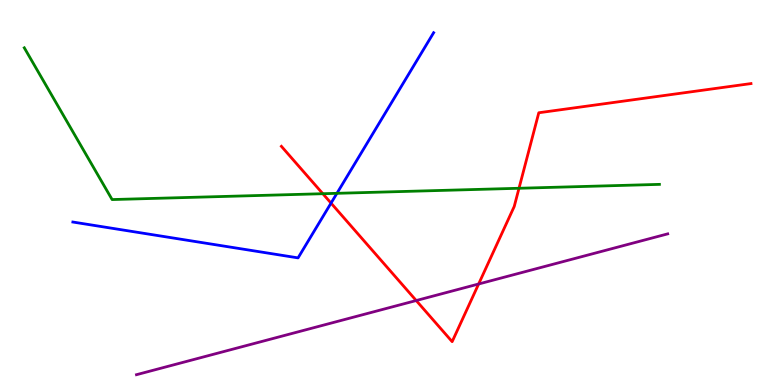[{'lines': ['blue', 'red'], 'intersections': [{'x': 4.27, 'y': 4.72}]}, {'lines': ['green', 'red'], 'intersections': [{'x': 4.17, 'y': 4.97}, {'x': 6.7, 'y': 5.11}]}, {'lines': ['purple', 'red'], 'intersections': [{'x': 5.37, 'y': 2.19}, {'x': 6.18, 'y': 2.62}]}, {'lines': ['blue', 'green'], 'intersections': [{'x': 4.35, 'y': 4.98}]}, {'lines': ['blue', 'purple'], 'intersections': []}, {'lines': ['green', 'purple'], 'intersections': []}]